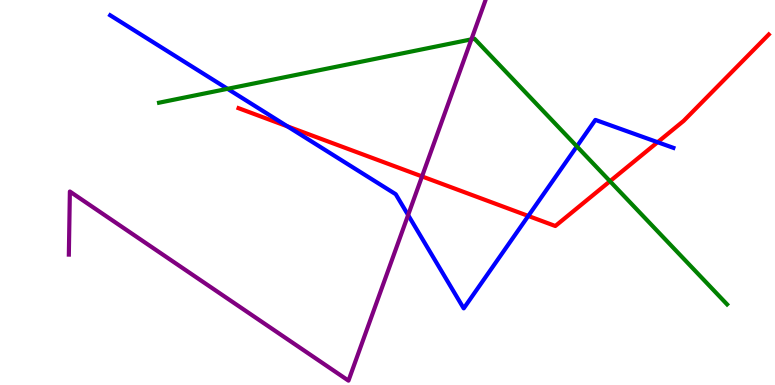[{'lines': ['blue', 'red'], 'intersections': [{'x': 3.71, 'y': 6.72}, {'x': 6.82, 'y': 4.39}, {'x': 8.49, 'y': 6.31}]}, {'lines': ['green', 'red'], 'intersections': [{'x': 7.87, 'y': 5.29}]}, {'lines': ['purple', 'red'], 'intersections': [{'x': 5.45, 'y': 5.42}]}, {'lines': ['blue', 'green'], 'intersections': [{'x': 2.94, 'y': 7.69}, {'x': 7.44, 'y': 6.2}]}, {'lines': ['blue', 'purple'], 'intersections': [{'x': 5.27, 'y': 4.41}]}, {'lines': ['green', 'purple'], 'intersections': [{'x': 6.08, 'y': 8.98}]}]